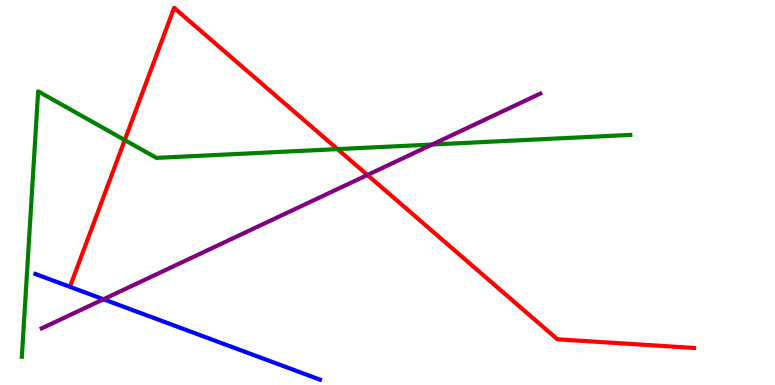[{'lines': ['blue', 'red'], 'intersections': []}, {'lines': ['green', 'red'], 'intersections': [{'x': 1.61, 'y': 6.36}, {'x': 4.35, 'y': 6.13}]}, {'lines': ['purple', 'red'], 'intersections': [{'x': 4.74, 'y': 5.45}]}, {'lines': ['blue', 'green'], 'intersections': []}, {'lines': ['blue', 'purple'], 'intersections': [{'x': 1.34, 'y': 2.23}]}, {'lines': ['green', 'purple'], 'intersections': [{'x': 5.58, 'y': 6.25}]}]